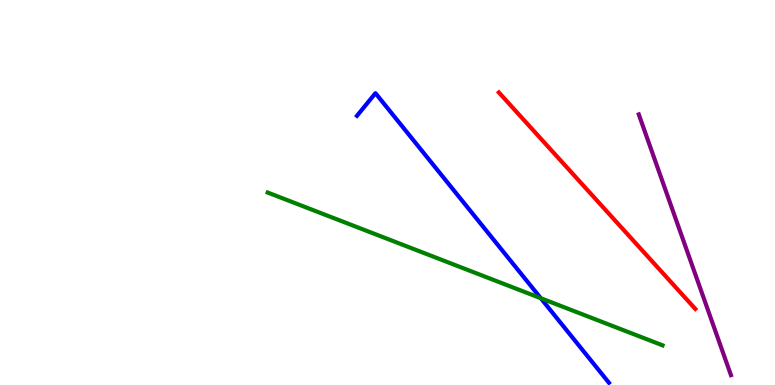[{'lines': ['blue', 'red'], 'intersections': []}, {'lines': ['green', 'red'], 'intersections': []}, {'lines': ['purple', 'red'], 'intersections': []}, {'lines': ['blue', 'green'], 'intersections': [{'x': 6.98, 'y': 2.25}]}, {'lines': ['blue', 'purple'], 'intersections': []}, {'lines': ['green', 'purple'], 'intersections': []}]